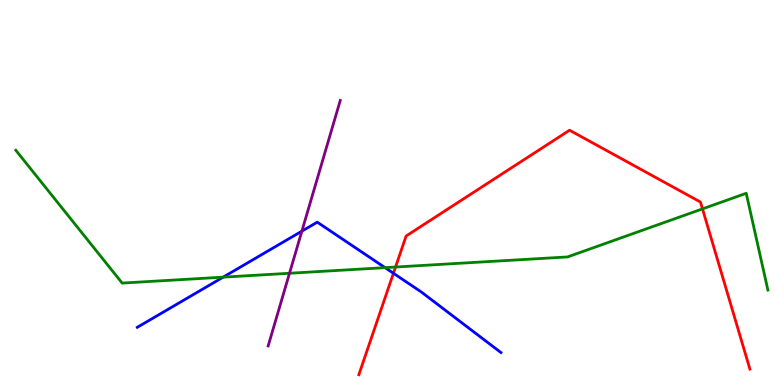[{'lines': ['blue', 'red'], 'intersections': [{'x': 5.08, 'y': 2.9}]}, {'lines': ['green', 'red'], 'intersections': [{'x': 5.1, 'y': 3.06}, {'x': 9.06, 'y': 4.57}]}, {'lines': ['purple', 'red'], 'intersections': []}, {'lines': ['blue', 'green'], 'intersections': [{'x': 2.88, 'y': 2.8}, {'x': 4.97, 'y': 3.05}]}, {'lines': ['blue', 'purple'], 'intersections': [{'x': 3.9, 'y': 4.0}]}, {'lines': ['green', 'purple'], 'intersections': [{'x': 3.74, 'y': 2.9}]}]